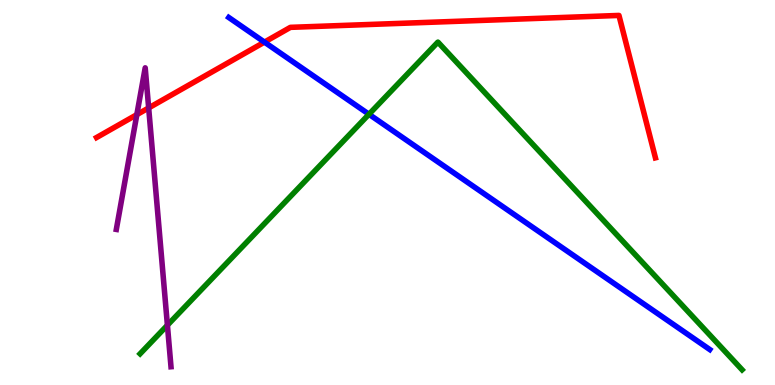[{'lines': ['blue', 'red'], 'intersections': [{'x': 3.41, 'y': 8.91}]}, {'lines': ['green', 'red'], 'intersections': []}, {'lines': ['purple', 'red'], 'intersections': [{'x': 1.77, 'y': 7.02}, {'x': 1.92, 'y': 7.2}]}, {'lines': ['blue', 'green'], 'intersections': [{'x': 4.76, 'y': 7.03}]}, {'lines': ['blue', 'purple'], 'intersections': []}, {'lines': ['green', 'purple'], 'intersections': [{'x': 2.16, 'y': 1.55}]}]